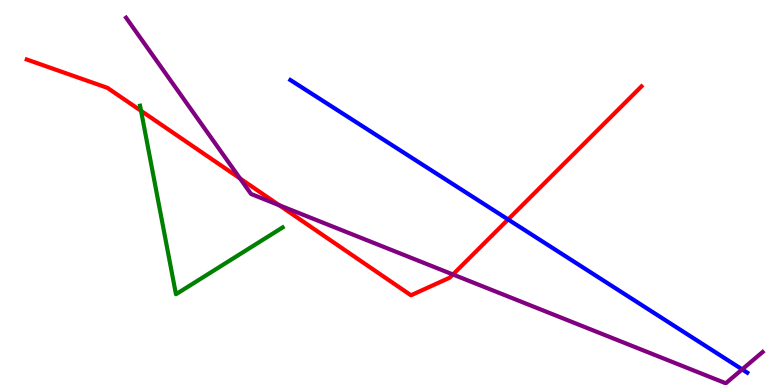[{'lines': ['blue', 'red'], 'intersections': [{'x': 6.56, 'y': 4.3}]}, {'lines': ['green', 'red'], 'intersections': [{'x': 1.82, 'y': 7.12}]}, {'lines': ['purple', 'red'], 'intersections': [{'x': 3.1, 'y': 5.36}, {'x': 3.6, 'y': 4.67}, {'x': 5.84, 'y': 2.87}]}, {'lines': ['blue', 'green'], 'intersections': []}, {'lines': ['blue', 'purple'], 'intersections': [{'x': 9.58, 'y': 0.406}]}, {'lines': ['green', 'purple'], 'intersections': []}]